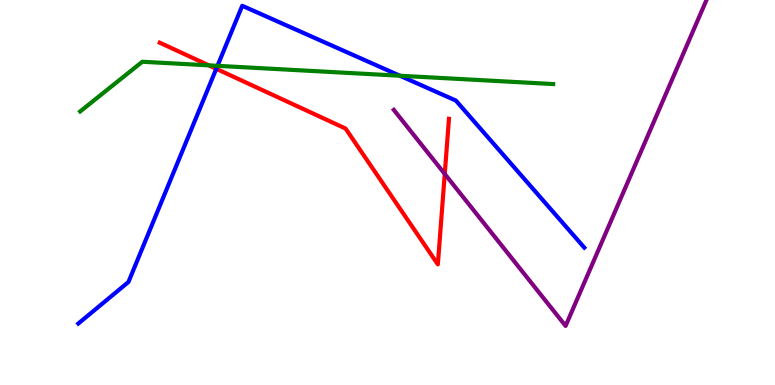[{'lines': ['blue', 'red'], 'intersections': [{'x': 2.79, 'y': 8.21}]}, {'lines': ['green', 'red'], 'intersections': [{'x': 2.69, 'y': 8.3}]}, {'lines': ['purple', 'red'], 'intersections': [{'x': 5.74, 'y': 5.48}]}, {'lines': ['blue', 'green'], 'intersections': [{'x': 2.81, 'y': 8.29}, {'x': 5.16, 'y': 8.03}]}, {'lines': ['blue', 'purple'], 'intersections': []}, {'lines': ['green', 'purple'], 'intersections': []}]